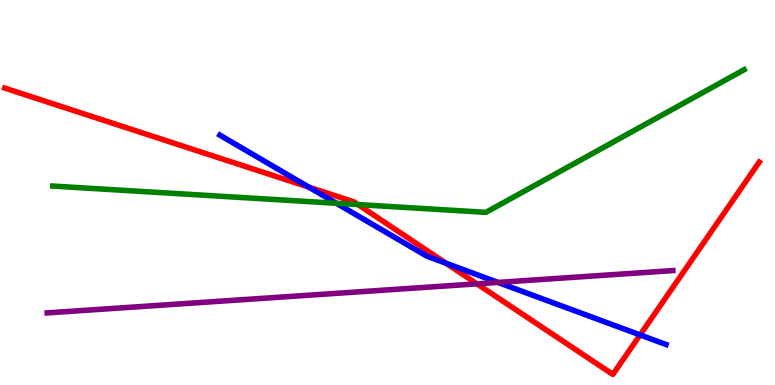[{'lines': ['blue', 'red'], 'intersections': [{'x': 3.98, 'y': 5.14}, {'x': 5.76, 'y': 3.16}, {'x': 8.26, 'y': 1.3}]}, {'lines': ['green', 'red'], 'intersections': [{'x': 4.62, 'y': 4.69}]}, {'lines': ['purple', 'red'], 'intersections': [{'x': 6.15, 'y': 2.63}]}, {'lines': ['blue', 'green'], 'intersections': [{'x': 4.34, 'y': 4.72}]}, {'lines': ['blue', 'purple'], 'intersections': [{'x': 6.43, 'y': 2.66}]}, {'lines': ['green', 'purple'], 'intersections': []}]